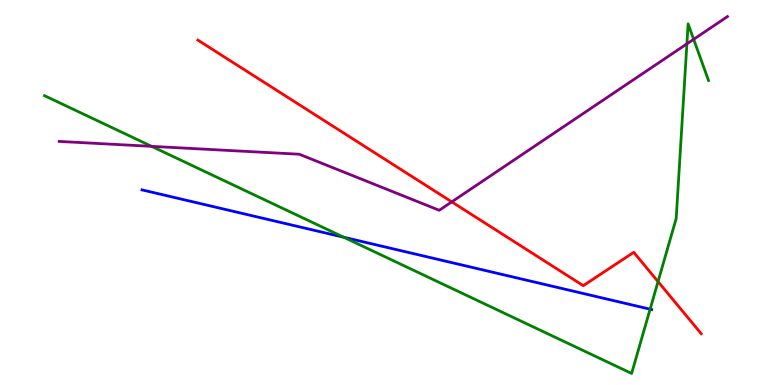[{'lines': ['blue', 'red'], 'intersections': []}, {'lines': ['green', 'red'], 'intersections': [{'x': 8.49, 'y': 2.69}]}, {'lines': ['purple', 'red'], 'intersections': [{'x': 5.83, 'y': 4.76}]}, {'lines': ['blue', 'green'], 'intersections': [{'x': 4.44, 'y': 3.84}, {'x': 8.39, 'y': 1.97}]}, {'lines': ['blue', 'purple'], 'intersections': []}, {'lines': ['green', 'purple'], 'intersections': [{'x': 1.96, 'y': 6.2}, {'x': 8.86, 'y': 8.86}, {'x': 8.95, 'y': 8.98}]}]